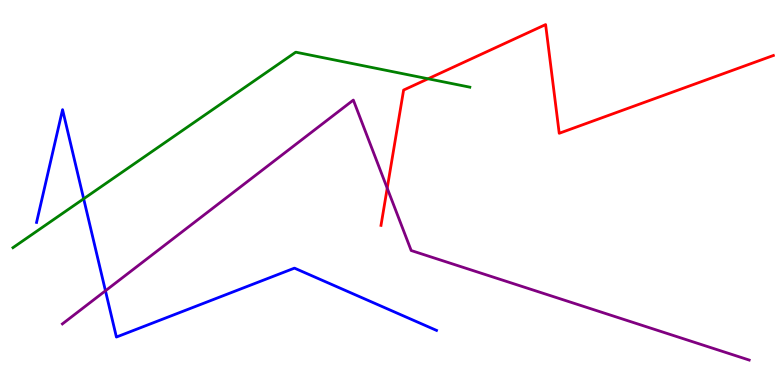[{'lines': ['blue', 'red'], 'intersections': []}, {'lines': ['green', 'red'], 'intersections': [{'x': 5.52, 'y': 7.95}]}, {'lines': ['purple', 'red'], 'intersections': [{'x': 5.0, 'y': 5.11}]}, {'lines': ['blue', 'green'], 'intersections': [{'x': 1.08, 'y': 4.84}]}, {'lines': ['blue', 'purple'], 'intersections': [{'x': 1.36, 'y': 2.45}]}, {'lines': ['green', 'purple'], 'intersections': []}]